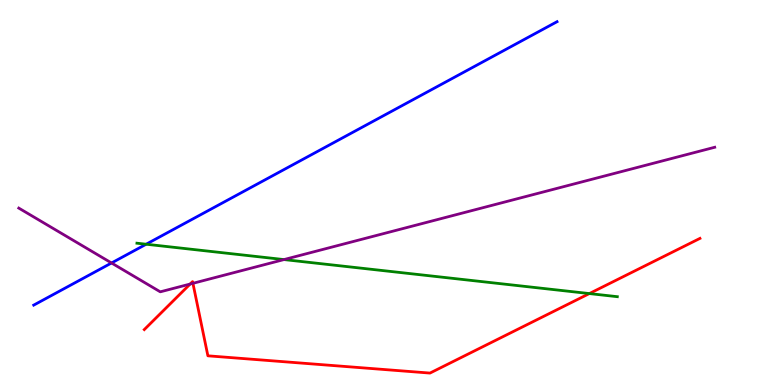[{'lines': ['blue', 'red'], 'intersections': []}, {'lines': ['green', 'red'], 'intersections': [{'x': 7.6, 'y': 2.37}]}, {'lines': ['purple', 'red'], 'intersections': [{'x': 2.45, 'y': 2.62}, {'x': 2.49, 'y': 2.64}]}, {'lines': ['blue', 'green'], 'intersections': [{'x': 1.89, 'y': 3.66}]}, {'lines': ['blue', 'purple'], 'intersections': [{'x': 1.44, 'y': 3.17}]}, {'lines': ['green', 'purple'], 'intersections': [{'x': 3.66, 'y': 3.26}]}]